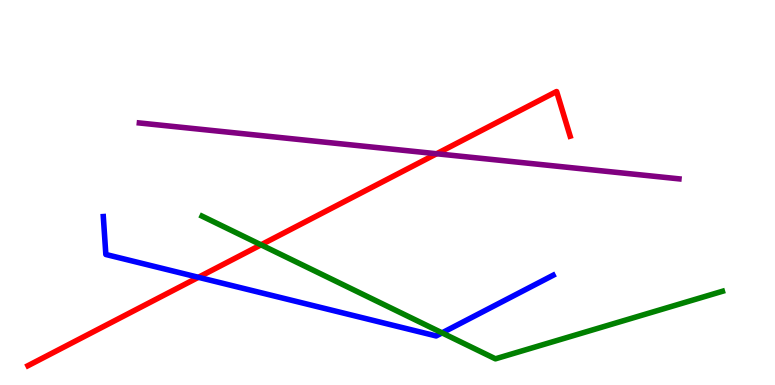[{'lines': ['blue', 'red'], 'intersections': [{'x': 2.56, 'y': 2.8}]}, {'lines': ['green', 'red'], 'intersections': [{'x': 3.37, 'y': 3.64}]}, {'lines': ['purple', 'red'], 'intersections': [{'x': 5.63, 'y': 6.01}]}, {'lines': ['blue', 'green'], 'intersections': [{'x': 5.7, 'y': 1.35}]}, {'lines': ['blue', 'purple'], 'intersections': []}, {'lines': ['green', 'purple'], 'intersections': []}]